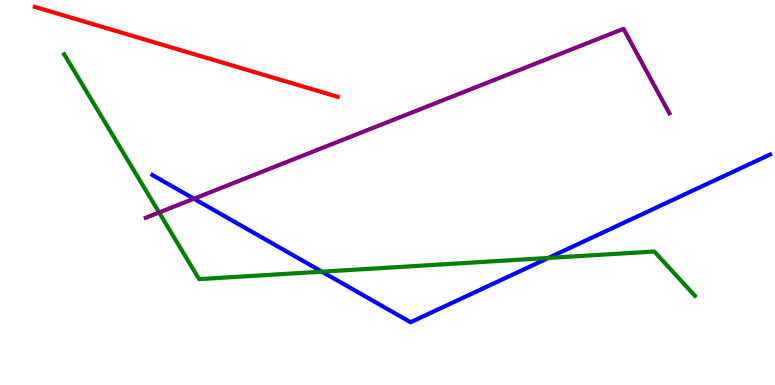[{'lines': ['blue', 'red'], 'intersections': []}, {'lines': ['green', 'red'], 'intersections': []}, {'lines': ['purple', 'red'], 'intersections': []}, {'lines': ['blue', 'green'], 'intersections': [{'x': 4.15, 'y': 2.94}, {'x': 7.08, 'y': 3.3}]}, {'lines': ['blue', 'purple'], 'intersections': [{'x': 2.5, 'y': 4.84}]}, {'lines': ['green', 'purple'], 'intersections': [{'x': 2.05, 'y': 4.48}]}]